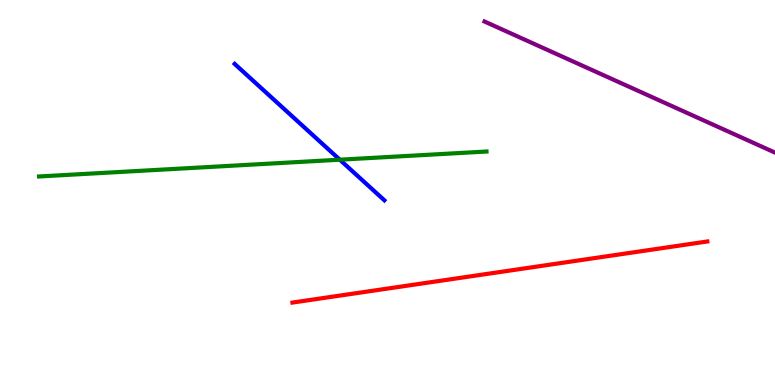[{'lines': ['blue', 'red'], 'intersections': []}, {'lines': ['green', 'red'], 'intersections': []}, {'lines': ['purple', 'red'], 'intersections': []}, {'lines': ['blue', 'green'], 'intersections': [{'x': 4.38, 'y': 5.85}]}, {'lines': ['blue', 'purple'], 'intersections': []}, {'lines': ['green', 'purple'], 'intersections': []}]